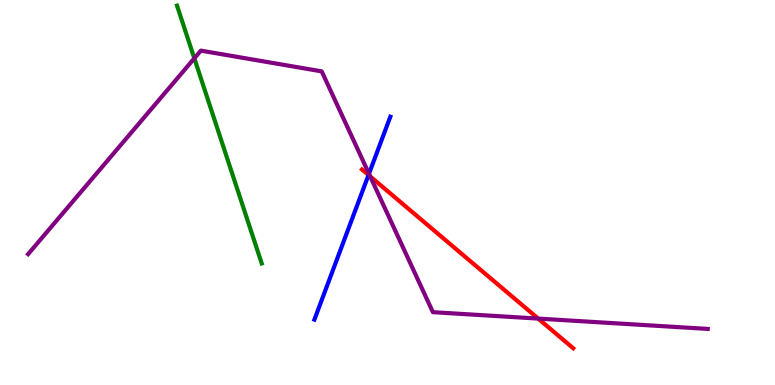[{'lines': ['blue', 'red'], 'intersections': [{'x': 4.76, 'y': 5.45}]}, {'lines': ['green', 'red'], 'intersections': []}, {'lines': ['purple', 'red'], 'intersections': [{'x': 4.78, 'y': 5.42}, {'x': 6.94, 'y': 1.72}]}, {'lines': ['blue', 'green'], 'intersections': []}, {'lines': ['blue', 'purple'], 'intersections': [{'x': 4.76, 'y': 5.49}]}, {'lines': ['green', 'purple'], 'intersections': [{'x': 2.51, 'y': 8.49}]}]